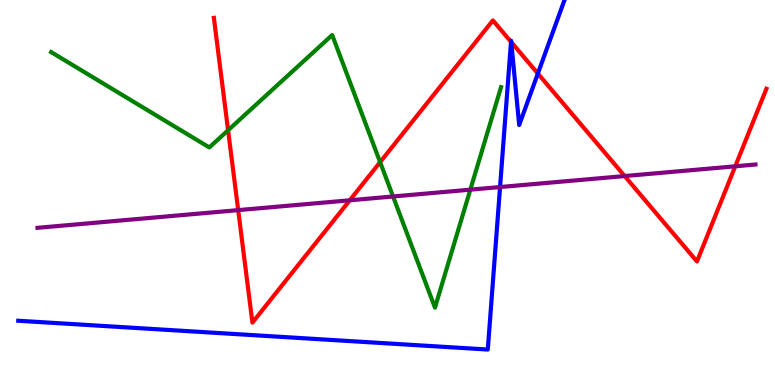[{'lines': ['blue', 'red'], 'intersections': [{'x': 6.59, 'y': 8.91}, {'x': 6.6, 'y': 8.91}, {'x': 6.94, 'y': 8.09}]}, {'lines': ['green', 'red'], 'intersections': [{'x': 2.94, 'y': 6.62}, {'x': 4.9, 'y': 5.79}]}, {'lines': ['purple', 'red'], 'intersections': [{'x': 3.07, 'y': 4.54}, {'x': 4.51, 'y': 4.8}, {'x': 8.06, 'y': 5.43}, {'x': 9.49, 'y': 5.68}]}, {'lines': ['blue', 'green'], 'intersections': []}, {'lines': ['blue', 'purple'], 'intersections': [{'x': 6.45, 'y': 5.14}]}, {'lines': ['green', 'purple'], 'intersections': [{'x': 5.07, 'y': 4.9}, {'x': 6.07, 'y': 5.07}]}]